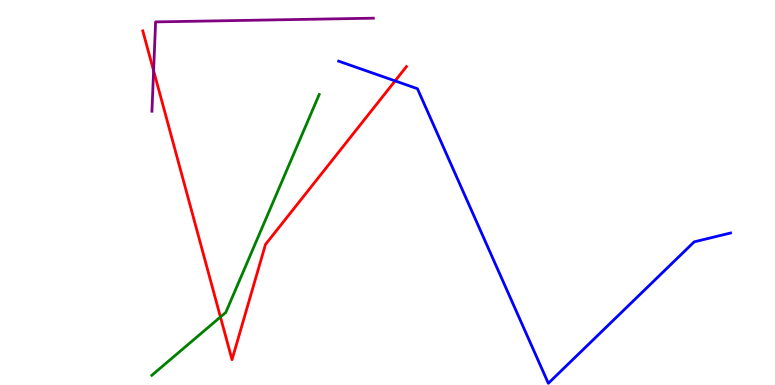[{'lines': ['blue', 'red'], 'intersections': [{'x': 5.1, 'y': 7.9}]}, {'lines': ['green', 'red'], 'intersections': [{'x': 2.84, 'y': 1.77}]}, {'lines': ['purple', 'red'], 'intersections': [{'x': 1.98, 'y': 8.16}]}, {'lines': ['blue', 'green'], 'intersections': []}, {'lines': ['blue', 'purple'], 'intersections': []}, {'lines': ['green', 'purple'], 'intersections': []}]